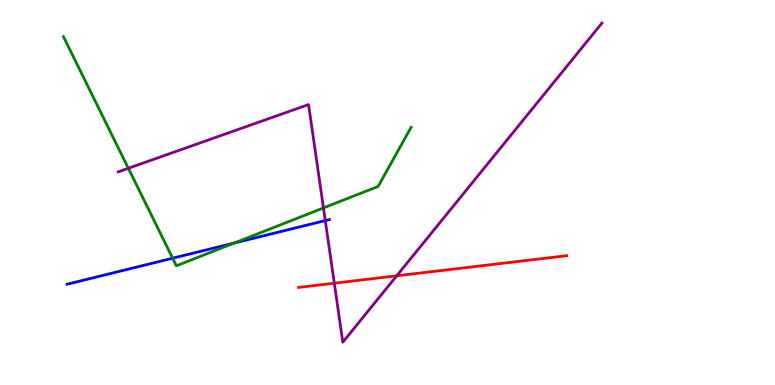[{'lines': ['blue', 'red'], 'intersections': []}, {'lines': ['green', 'red'], 'intersections': []}, {'lines': ['purple', 'red'], 'intersections': [{'x': 4.31, 'y': 2.64}, {'x': 5.12, 'y': 2.84}]}, {'lines': ['blue', 'green'], 'intersections': [{'x': 2.23, 'y': 3.29}, {'x': 3.02, 'y': 3.69}]}, {'lines': ['blue', 'purple'], 'intersections': [{'x': 4.2, 'y': 4.27}]}, {'lines': ['green', 'purple'], 'intersections': [{'x': 1.66, 'y': 5.63}, {'x': 4.17, 'y': 4.6}]}]